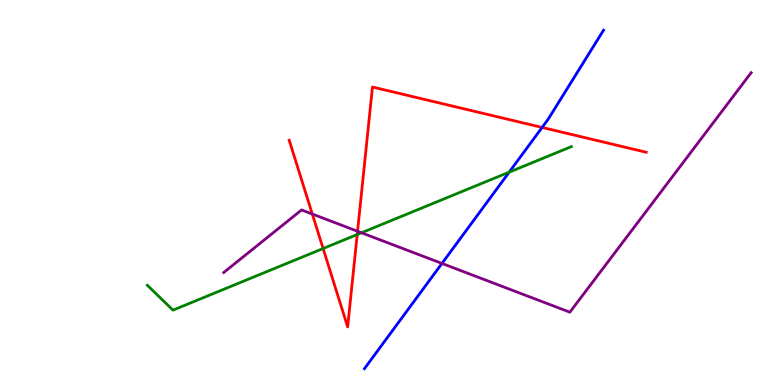[{'lines': ['blue', 'red'], 'intersections': [{'x': 7.0, 'y': 6.69}]}, {'lines': ['green', 'red'], 'intersections': [{'x': 4.17, 'y': 3.54}, {'x': 4.61, 'y': 3.91}]}, {'lines': ['purple', 'red'], 'intersections': [{'x': 4.03, 'y': 4.44}, {'x': 4.61, 'y': 3.99}]}, {'lines': ['blue', 'green'], 'intersections': [{'x': 6.57, 'y': 5.53}]}, {'lines': ['blue', 'purple'], 'intersections': [{'x': 5.7, 'y': 3.16}]}, {'lines': ['green', 'purple'], 'intersections': [{'x': 4.66, 'y': 3.95}]}]